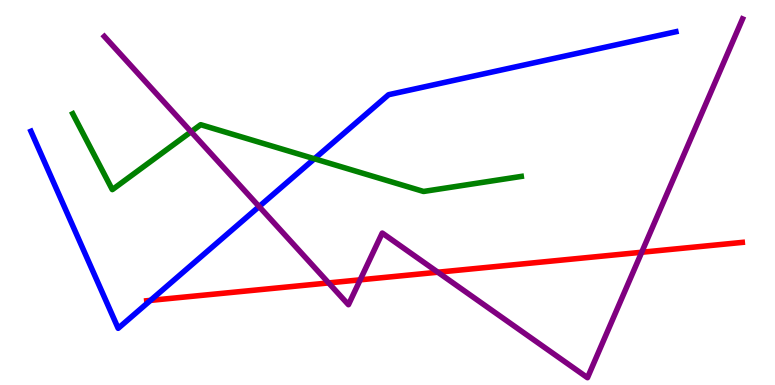[{'lines': ['blue', 'red'], 'intersections': [{'x': 1.94, 'y': 2.2}]}, {'lines': ['green', 'red'], 'intersections': []}, {'lines': ['purple', 'red'], 'intersections': [{'x': 4.24, 'y': 2.65}, {'x': 4.65, 'y': 2.73}, {'x': 5.65, 'y': 2.93}, {'x': 8.28, 'y': 3.45}]}, {'lines': ['blue', 'green'], 'intersections': [{'x': 4.06, 'y': 5.88}]}, {'lines': ['blue', 'purple'], 'intersections': [{'x': 3.34, 'y': 4.64}]}, {'lines': ['green', 'purple'], 'intersections': [{'x': 2.47, 'y': 6.58}]}]